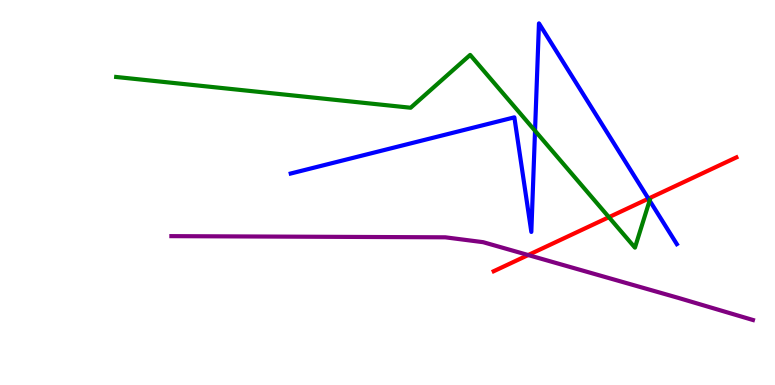[{'lines': ['blue', 'red'], 'intersections': [{'x': 8.37, 'y': 4.84}]}, {'lines': ['green', 'red'], 'intersections': [{'x': 7.86, 'y': 4.36}]}, {'lines': ['purple', 'red'], 'intersections': [{'x': 6.82, 'y': 3.38}]}, {'lines': ['blue', 'green'], 'intersections': [{'x': 6.9, 'y': 6.6}, {'x': 8.38, 'y': 4.79}]}, {'lines': ['blue', 'purple'], 'intersections': []}, {'lines': ['green', 'purple'], 'intersections': []}]